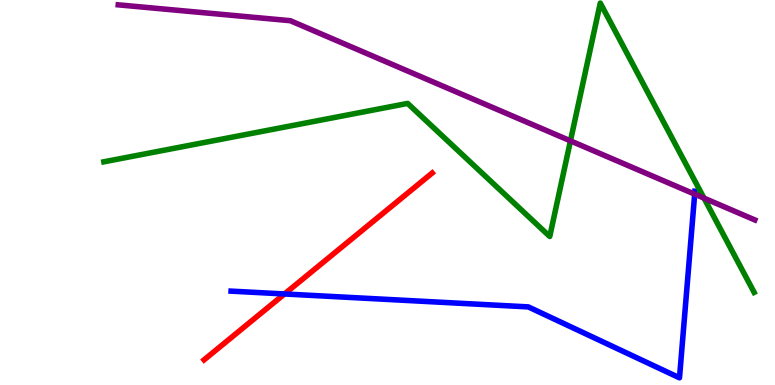[{'lines': ['blue', 'red'], 'intersections': [{'x': 3.67, 'y': 2.36}]}, {'lines': ['green', 'red'], 'intersections': []}, {'lines': ['purple', 'red'], 'intersections': []}, {'lines': ['blue', 'green'], 'intersections': []}, {'lines': ['blue', 'purple'], 'intersections': [{'x': 8.96, 'y': 4.96}]}, {'lines': ['green', 'purple'], 'intersections': [{'x': 7.36, 'y': 6.34}, {'x': 9.08, 'y': 4.85}]}]